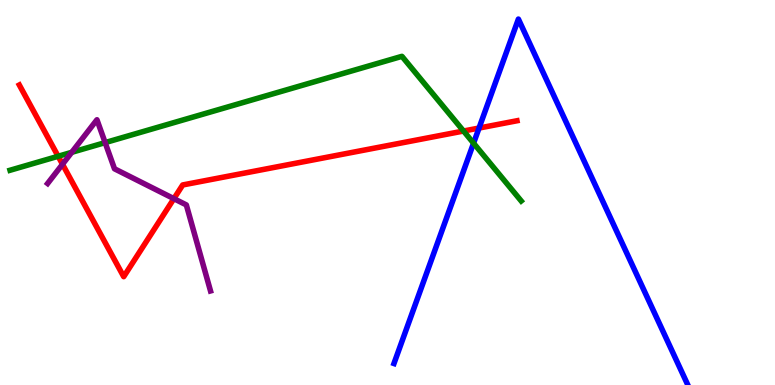[{'lines': ['blue', 'red'], 'intersections': [{'x': 6.18, 'y': 6.67}]}, {'lines': ['green', 'red'], 'intersections': [{'x': 0.75, 'y': 5.94}, {'x': 5.98, 'y': 6.6}]}, {'lines': ['purple', 'red'], 'intersections': [{'x': 0.806, 'y': 5.73}, {'x': 2.24, 'y': 4.84}]}, {'lines': ['blue', 'green'], 'intersections': [{'x': 6.11, 'y': 6.28}]}, {'lines': ['blue', 'purple'], 'intersections': []}, {'lines': ['green', 'purple'], 'intersections': [{'x': 0.926, 'y': 6.04}, {'x': 1.36, 'y': 6.3}]}]